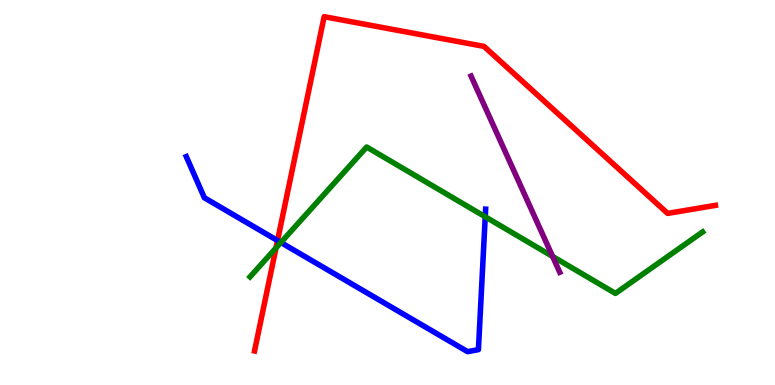[{'lines': ['blue', 'red'], 'intersections': [{'x': 3.58, 'y': 3.75}]}, {'lines': ['green', 'red'], 'intersections': [{'x': 3.56, 'y': 3.56}]}, {'lines': ['purple', 'red'], 'intersections': []}, {'lines': ['blue', 'green'], 'intersections': [{'x': 3.62, 'y': 3.7}, {'x': 6.26, 'y': 4.37}]}, {'lines': ['blue', 'purple'], 'intersections': []}, {'lines': ['green', 'purple'], 'intersections': [{'x': 7.13, 'y': 3.34}]}]